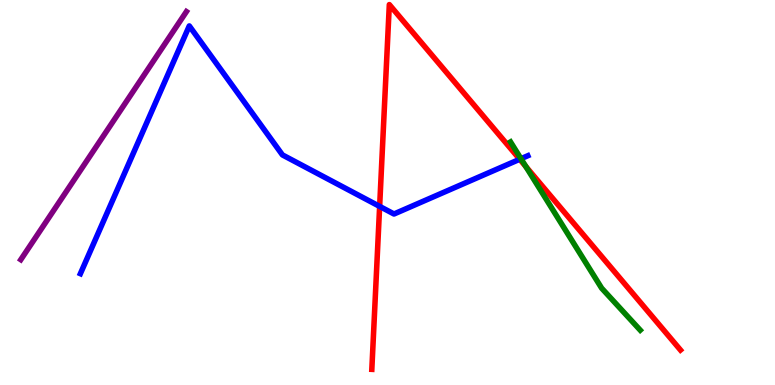[{'lines': ['blue', 'red'], 'intersections': [{'x': 4.9, 'y': 4.64}, {'x': 6.71, 'y': 5.86}]}, {'lines': ['green', 'red'], 'intersections': [{'x': 6.79, 'y': 5.67}]}, {'lines': ['purple', 'red'], 'intersections': []}, {'lines': ['blue', 'green'], 'intersections': [{'x': 6.72, 'y': 5.88}]}, {'lines': ['blue', 'purple'], 'intersections': []}, {'lines': ['green', 'purple'], 'intersections': []}]